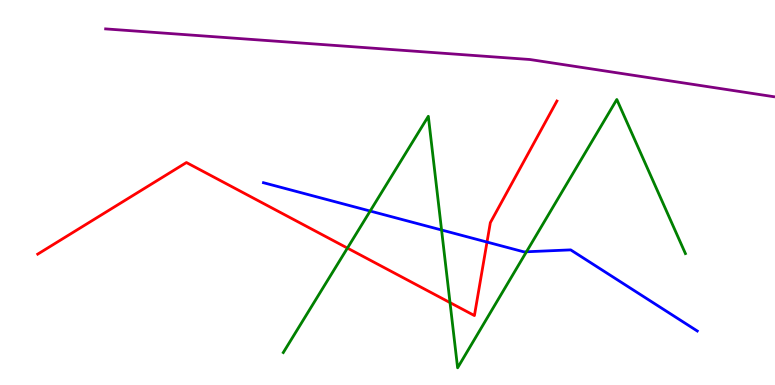[{'lines': ['blue', 'red'], 'intersections': [{'x': 6.28, 'y': 3.71}]}, {'lines': ['green', 'red'], 'intersections': [{'x': 4.48, 'y': 3.56}, {'x': 5.81, 'y': 2.14}]}, {'lines': ['purple', 'red'], 'intersections': []}, {'lines': ['blue', 'green'], 'intersections': [{'x': 4.78, 'y': 4.52}, {'x': 5.7, 'y': 4.03}, {'x': 6.79, 'y': 3.46}]}, {'lines': ['blue', 'purple'], 'intersections': []}, {'lines': ['green', 'purple'], 'intersections': []}]